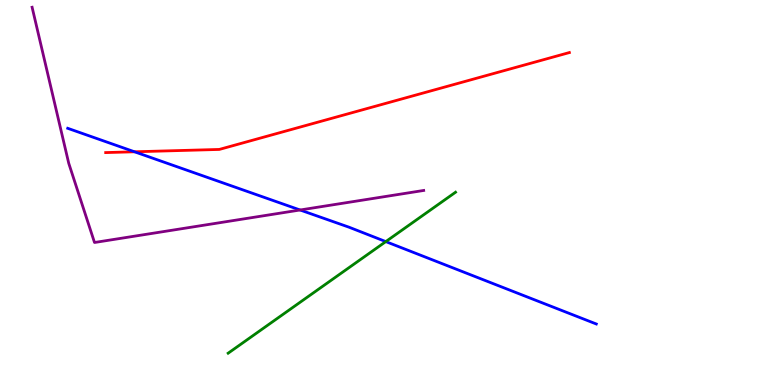[{'lines': ['blue', 'red'], 'intersections': [{'x': 1.74, 'y': 6.06}]}, {'lines': ['green', 'red'], 'intersections': []}, {'lines': ['purple', 'red'], 'intersections': []}, {'lines': ['blue', 'green'], 'intersections': [{'x': 4.98, 'y': 3.72}]}, {'lines': ['blue', 'purple'], 'intersections': [{'x': 3.87, 'y': 4.55}]}, {'lines': ['green', 'purple'], 'intersections': []}]